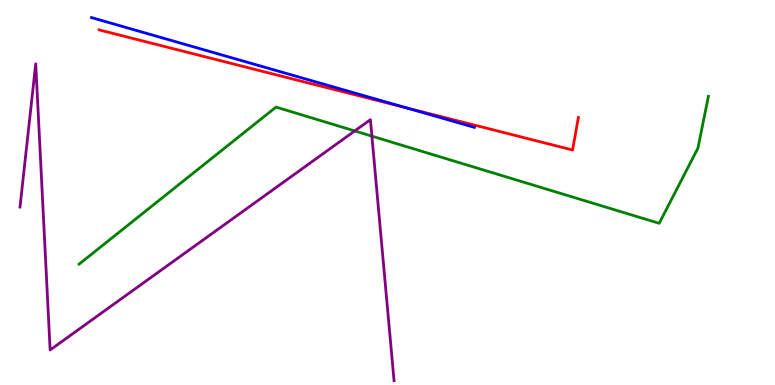[{'lines': ['blue', 'red'], 'intersections': [{'x': 5.24, 'y': 7.2}]}, {'lines': ['green', 'red'], 'intersections': []}, {'lines': ['purple', 'red'], 'intersections': []}, {'lines': ['blue', 'green'], 'intersections': []}, {'lines': ['blue', 'purple'], 'intersections': []}, {'lines': ['green', 'purple'], 'intersections': [{'x': 4.58, 'y': 6.6}, {'x': 4.8, 'y': 6.46}]}]